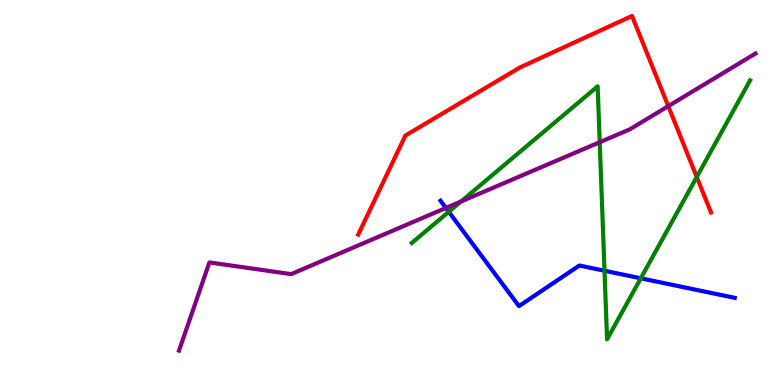[{'lines': ['blue', 'red'], 'intersections': []}, {'lines': ['green', 'red'], 'intersections': [{'x': 8.99, 'y': 5.4}]}, {'lines': ['purple', 'red'], 'intersections': [{'x': 8.62, 'y': 7.24}]}, {'lines': ['blue', 'green'], 'intersections': [{'x': 5.79, 'y': 4.5}, {'x': 7.8, 'y': 2.97}, {'x': 8.27, 'y': 2.77}]}, {'lines': ['blue', 'purple'], 'intersections': [{'x': 5.75, 'y': 4.6}]}, {'lines': ['green', 'purple'], 'intersections': [{'x': 5.95, 'y': 4.77}, {'x': 7.74, 'y': 6.31}]}]